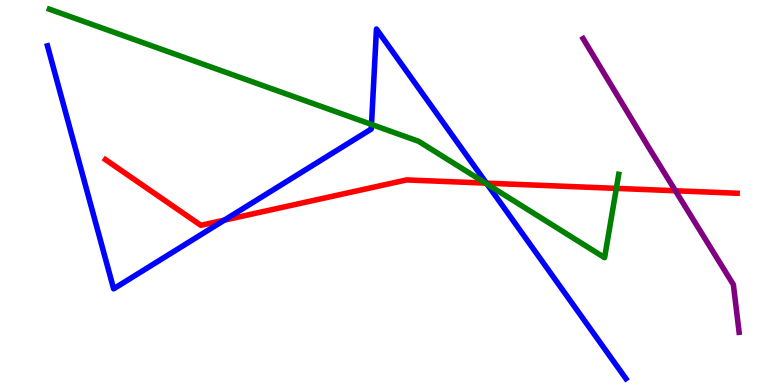[{'lines': ['blue', 'red'], 'intersections': [{'x': 2.9, 'y': 4.28}, {'x': 6.28, 'y': 5.24}]}, {'lines': ['green', 'red'], 'intersections': [{'x': 6.26, 'y': 5.24}, {'x': 7.95, 'y': 5.11}]}, {'lines': ['purple', 'red'], 'intersections': [{'x': 8.72, 'y': 5.05}]}, {'lines': ['blue', 'green'], 'intersections': [{'x': 4.79, 'y': 6.77}, {'x': 6.29, 'y': 5.22}]}, {'lines': ['blue', 'purple'], 'intersections': []}, {'lines': ['green', 'purple'], 'intersections': []}]